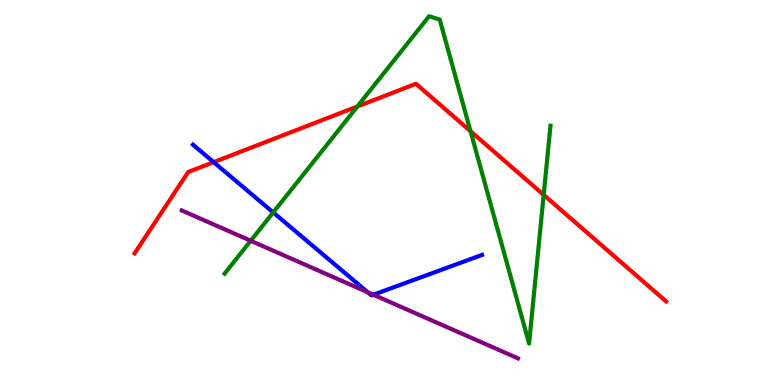[{'lines': ['blue', 'red'], 'intersections': [{'x': 2.76, 'y': 5.79}]}, {'lines': ['green', 'red'], 'intersections': [{'x': 4.61, 'y': 7.23}, {'x': 6.07, 'y': 6.59}, {'x': 7.02, 'y': 4.94}]}, {'lines': ['purple', 'red'], 'intersections': []}, {'lines': ['blue', 'green'], 'intersections': [{'x': 3.53, 'y': 4.48}]}, {'lines': ['blue', 'purple'], 'intersections': [{'x': 4.75, 'y': 2.41}, {'x': 4.82, 'y': 2.34}]}, {'lines': ['green', 'purple'], 'intersections': [{'x': 3.23, 'y': 3.75}]}]